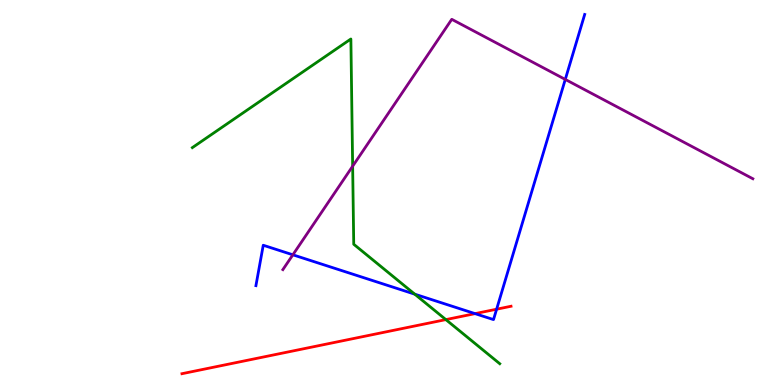[{'lines': ['blue', 'red'], 'intersections': [{'x': 6.13, 'y': 1.85}, {'x': 6.41, 'y': 1.97}]}, {'lines': ['green', 'red'], 'intersections': [{'x': 5.75, 'y': 1.7}]}, {'lines': ['purple', 'red'], 'intersections': []}, {'lines': ['blue', 'green'], 'intersections': [{'x': 5.35, 'y': 2.36}]}, {'lines': ['blue', 'purple'], 'intersections': [{'x': 3.78, 'y': 3.38}, {'x': 7.29, 'y': 7.94}]}, {'lines': ['green', 'purple'], 'intersections': [{'x': 4.55, 'y': 5.68}]}]